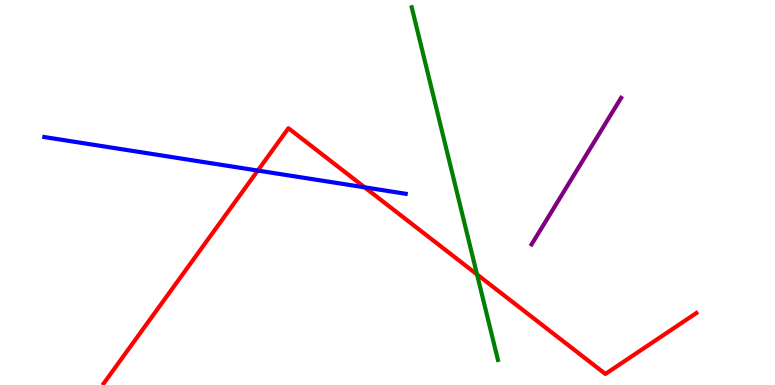[{'lines': ['blue', 'red'], 'intersections': [{'x': 3.33, 'y': 5.57}, {'x': 4.71, 'y': 5.13}]}, {'lines': ['green', 'red'], 'intersections': [{'x': 6.16, 'y': 2.87}]}, {'lines': ['purple', 'red'], 'intersections': []}, {'lines': ['blue', 'green'], 'intersections': []}, {'lines': ['blue', 'purple'], 'intersections': []}, {'lines': ['green', 'purple'], 'intersections': []}]